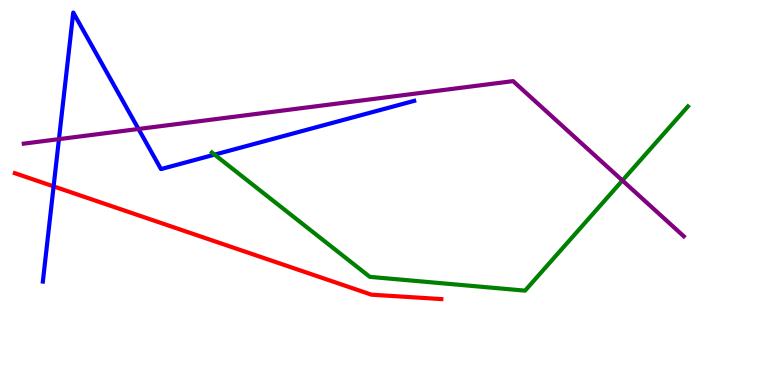[{'lines': ['blue', 'red'], 'intersections': [{'x': 0.692, 'y': 5.16}]}, {'lines': ['green', 'red'], 'intersections': []}, {'lines': ['purple', 'red'], 'intersections': []}, {'lines': ['blue', 'green'], 'intersections': [{'x': 2.77, 'y': 5.98}]}, {'lines': ['blue', 'purple'], 'intersections': [{'x': 0.761, 'y': 6.39}, {'x': 1.79, 'y': 6.65}]}, {'lines': ['green', 'purple'], 'intersections': [{'x': 8.03, 'y': 5.31}]}]